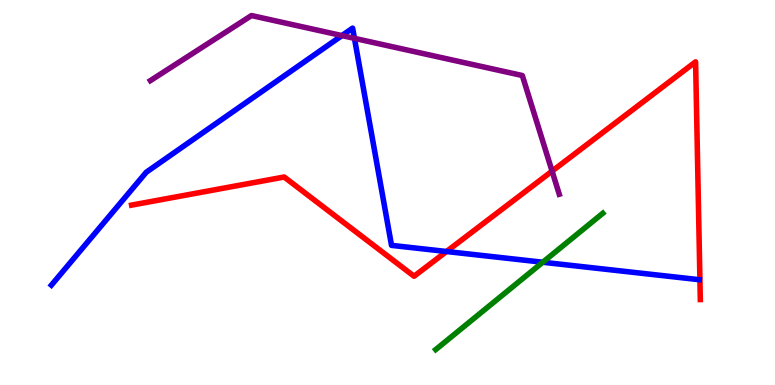[{'lines': ['blue', 'red'], 'intersections': [{'x': 5.76, 'y': 3.47}]}, {'lines': ['green', 'red'], 'intersections': []}, {'lines': ['purple', 'red'], 'intersections': [{'x': 7.12, 'y': 5.55}]}, {'lines': ['blue', 'green'], 'intersections': [{'x': 7.0, 'y': 3.19}]}, {'lines': ['blue', 'purple'], 'intersections': [{'x': 4.41, 'y': 9.08}, {'x': 4.57, 'y': 9.0}]}, {'lines': ['green', 'purple'], 'intersections': []}]